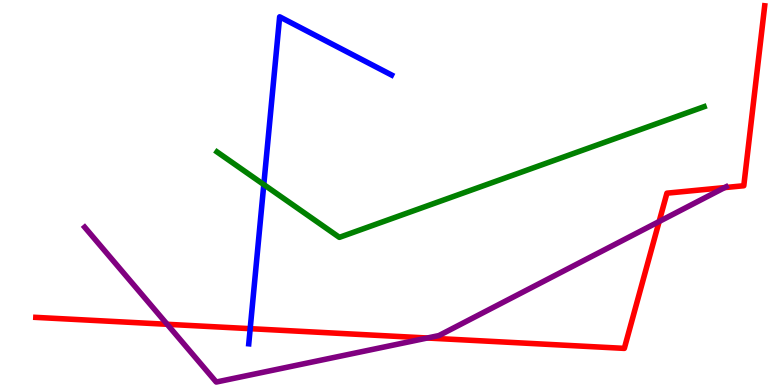[{'lines': ['blue', 'red'], 'intersections': [{'x': 3.23, 'y': 1.46}]}, {'lines': ['green', 'red'], 'intersections': []}, {'lines': ['purple', 'red'], 'intersections': [{'x': 2.16, 'y': 1.58}, {'x': 5.51, 'y': 1.22}, {'x': 8.51, 'y': 4.25}, {'x': 9.35, 'y': 5.13}]}, {'lines': ['blue', 'green'], 'intersections': [{'x': 3.4, 'y': 5.21}]}, {'lines': ['blue', 'purple'], 'intersections': []}, {'lines': ['green', 'purple'], 'intersections': []}]